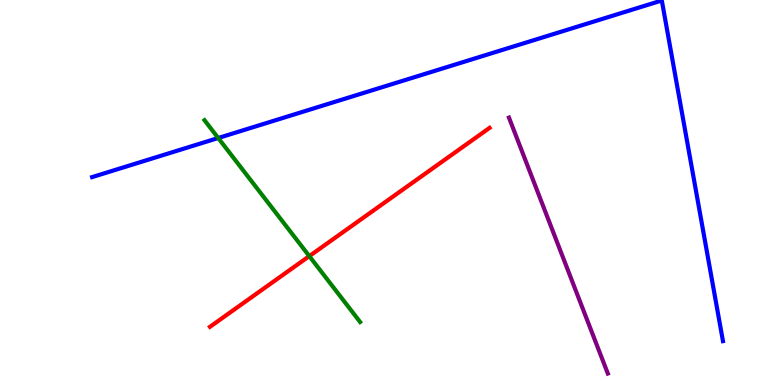[{'lines': ['blue', 'red'], 'intersections': []}, {'lines': ['green', 'red'], 'intersections': [{'x': 3.99, 'y': 3.35}]}, {'lines': ['purple', 'red'], 'intersections': []}, {'lines': ['blue', 'green'], 'intersections': [{'x': 2.82, 'y': 6.42}]}, {'lines': ['blue', 'purple'], 'intersections': []}, {'lines': ['green', 'purple'], 'intersections': []}]